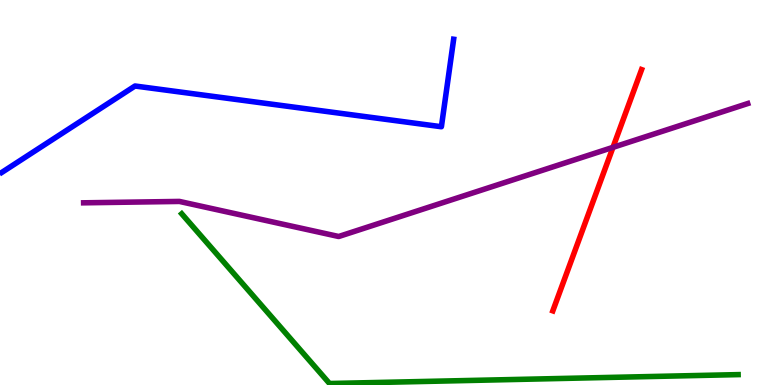[{'lines': ['blue', 'red'], 'intersections': []}, {'lines': ['green', 'red'], 'intersections': []}, {'lines': ['purple', 'red'], 'intersections': [{'x': 7.91, 'y': 6.17}]}, {'lines': ['blue', 'green'], 'intersections': []}, {'lines': ['blue', 'purple'], 'intersections': []}, {'lines': ['green', 'purple'], 'intersections': []}]